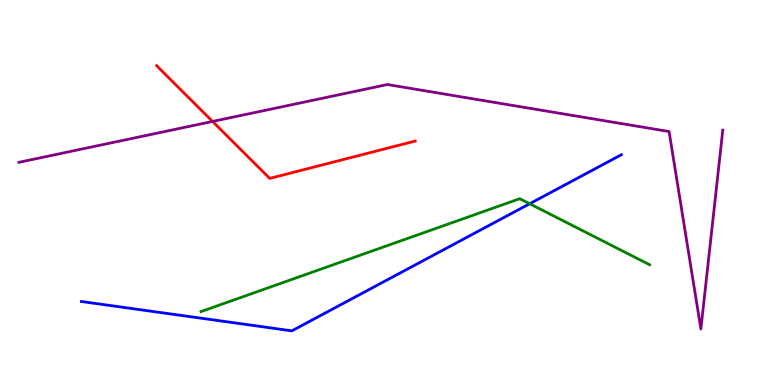[{'lines': ['blue', 'red'], 'intersections': []}, {'lines': ['green', 'red'], 'intersections': []}, {'lines': ['purple', 'red'], 'intersections': [{'x': 2.74, 'y': 6.85}]}, {'lines': ['blue', 'green'], 'intersections': [{'x': 6.83, 'y': 4.71}]}, {'lines': ['blue', 'purple'], 'intersections': []}, {'lines': ['green', 'purple'], 'intersections': []}]